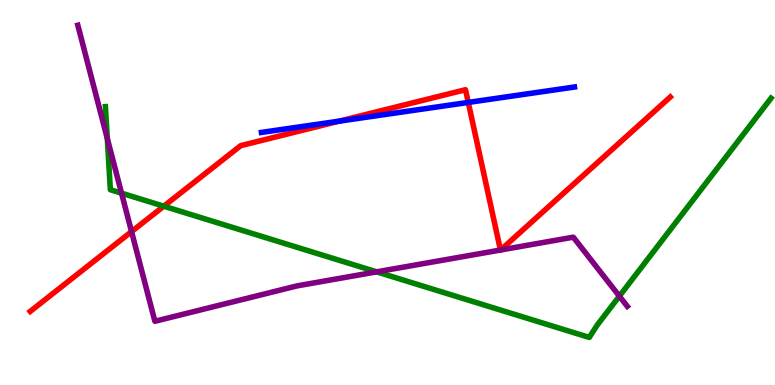[{'lines': ['blue', 'red'], 'intersections': [{'x': 4.38, 'y': 6.85}, {'x': 6.04, 'y': 7.34}]}, {'lines': ['green', 'red'], 'intersections': [{'x': 2.11, 'y': 4.64}]}, {'lines': ['purple', 'red'], 'intersections': [{'x': 1.7, 'y': 3.98}, {'x': 6.46, 'y': 3.51}, {'x': 6.46, 'y': 3.51}]}, {'lines': ['blue', 'green'], 'intersections': []}, {'lines': ['blue', 'purple'], 'intersections': []}, {'lines': ['green', 'purple'], 'intersections': [{'x': 1.38, 'y': 6.4}, {'x': 1.57, 'y': 4.98}, {'x': 4.86, 'y': 2.94}, {'x': 7.99, 'y': 2.31}]}]